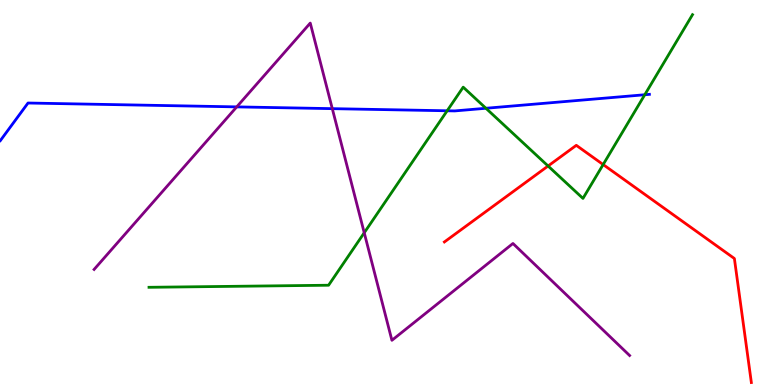[{'lines': ['blue', 'red'], 'intersections': []}, {'lines': ['green', 'red'], 'intersections': [{'x': 7.07, 'y': 5.69}, {'x': 7.78, 'y': 5.73}]}, {'lines': ['purple', 'red'], 'intersections': []}, {'lines': ['blue', 'green'], 'intersections': [{'x': 5.77, 'y': 7.12}, {'x': 6.27, 'y': 7.19}, {'x': 8.32, 'y': 7.54}]}, {'lines': ['blue', 'purple'], 'intersections': [{'x': 3.05, 'y': 7.22}, {'x': 4.29, 'y': 7.18}]}, {'lines': ['green', 'purple'], 'intersections': [{'x': 4.7, 'y': 3.95}]}]